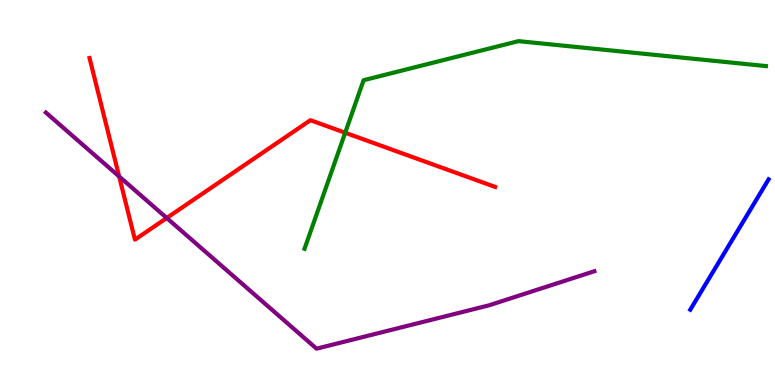[{'lines': ['blue', 'red'], 'intersections': []}, {'lines': ['green', 'red'], 'intersections': [{'x': 4.45, 'y': 6.55}]}, {'lines': ['purple', 'red'], 'intersections': [{'x': 1.54, 'y': 5.42}, {'x': 2.15, 'y': 4.34}]}, {'lines': ['blue', 'green'], 'intersections': []}, {'lines': ['blue', 'purple'], 'intersections': []}, {'lines': ['green', 'purple'], 'intersections': []}]